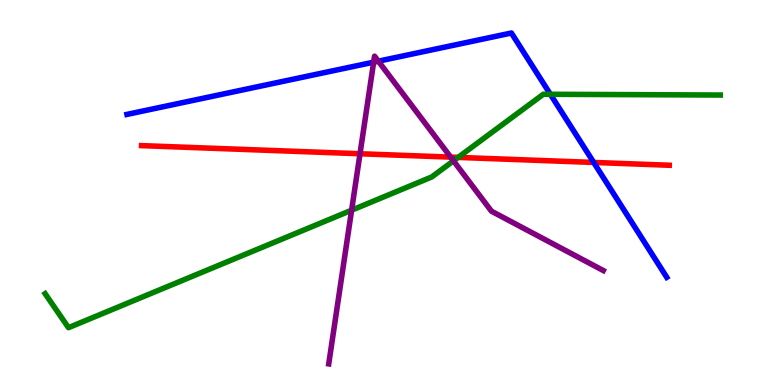[{'lines': ['blue', 'red'], 'intersections': [{'x': 7.66, 'y': 5.78}]}, {'lines': ['green', 'red'], 'intersections': [{'x': 5.91, 'y': 5.91}]}, {'lines': ['purple', 'red'], 'intersections': [{'x': 4.65, 'y': 6.01}, {'x': 5.82, 'y': 5.92}]}, {'lines': ['blue', 'green'], 'intersections': [{'x': 7.1, 'y': 7.55}]}, {'lines': ['blue', 'purple'], 'intersections': [{'x': 4.82, 'y': 8.39}, {'x': 4.88, 'y': 8.41}]}, {'lines': ['green', 'purple'], 'intersections': [{'x': 4.54, 'y': 4.54}, {'x': 5.85, 'y': 5.82}]}]